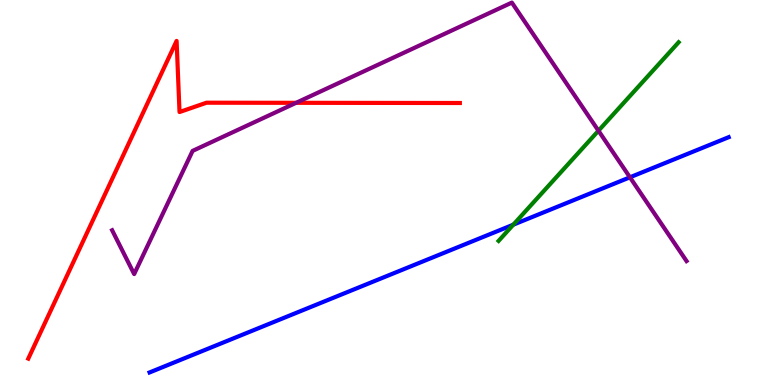[{'lines': ['blue', 'red'], 'intersections': []}, {'lines': ['green', 'red'], 'intersections': []}, {'lines': ['purple', 'red'], 'intersections': [{'x': 3.82, 'y': 7.33}]}, {'lines': ['blue', 'green'], 'intersections': [{'x': 6.62, 'y': 4.16}]}, {'lines': ['blue', 'purple'], 'intersections': [{'x': 8.13, 'y': 5.39}]}, {'lines': ['green', 'purple'], 'intersections': [{'x': 7.72, 'y': 6.6}]}]